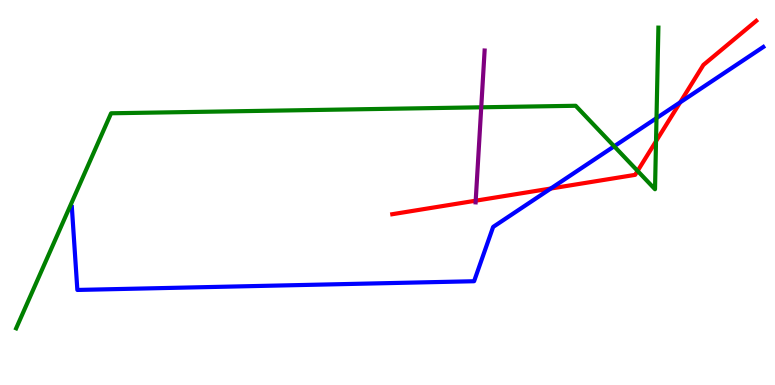[{'lines': ['blue', 'red'], 'intersections': [{'x': 7.11, 'y': 5.1}, {'x': 8.78, 'y': 7.34}]}, {'lines': ['green', 'red'], 'intersections': [{'x': 8.23, 'y': 5.56}, {'x': 8.46, 'y': 6.33}]}, {'lines': ['purple', 'red'], 'intersections': [{'x': 6.14, 'y': 4.79}]}, {'lines': ['blue', 'green'], 'intersections': [{'x': 7.93, 'y': 6.2}, {'x': 8.47, 'y': 6.93}]}, {'lines': ['blue', 'purple'], 'intersections': []}, {'lines': ['green', 'purple'], 'intersections': [{'x': 6.21, 'y': 7.21}]}]